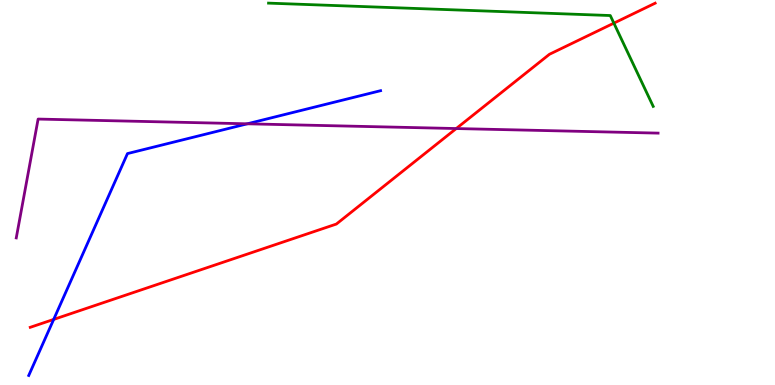[{'lines': ['blue', 'red'], 'intersections': [{'x': 0.693, 'y': 1.7}]}, {'lines': ['green', 'red'], 'intersections': [{'x': 7.92, 'y': 9.4}]}, {'lines': ['purple', 'red'], 'intersections': [{'x': 5.89, 'y': 6.66}]}, {'lines': ['blue', 'green'], 'intersections': []}, {'lines': ['blue', 'purple'], 'intersections': [{'x': 3.19, 'y': 6.78}]}, {'lines': ['green', 'purple'], 'intersections': []}]